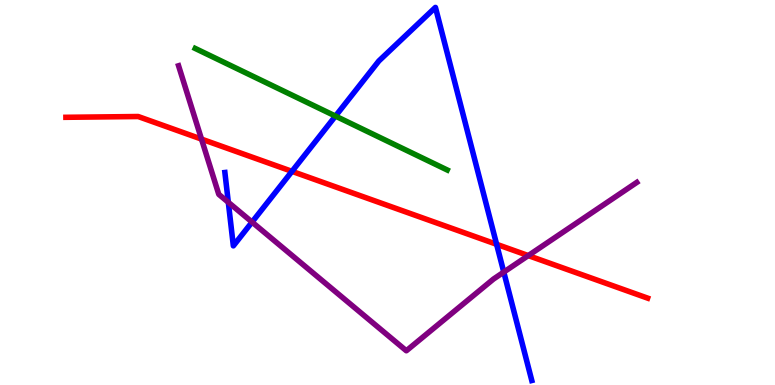[{'lines': ['blue', 'red'], 'intersections': [{'x': 3.77, 'y': 5.55}, {'x': 6.41, 'y': 3.65}]}, {'lines': ['green', 'red'], 'intersections': []}, {'lines': ['purple', 'red'], 'intersections': [{'x': 2.6, 'y': 6.39}, {'x': 6.82, 'y': 3.36}]}, {'lines': ['blue', 'green'], 'intersections': [{'x': 4.33, 'y': 6.98}]}, {'lines': ['blue', 'purple'], 'intersections': [{'x': 2.95, 'y': 4.75}, {'x': 3.25, 'y': 4.23}, {'x': 6.5, 'y': 2.93}]}, {'lines': ['green', 'purple'], 'intersections': []}]